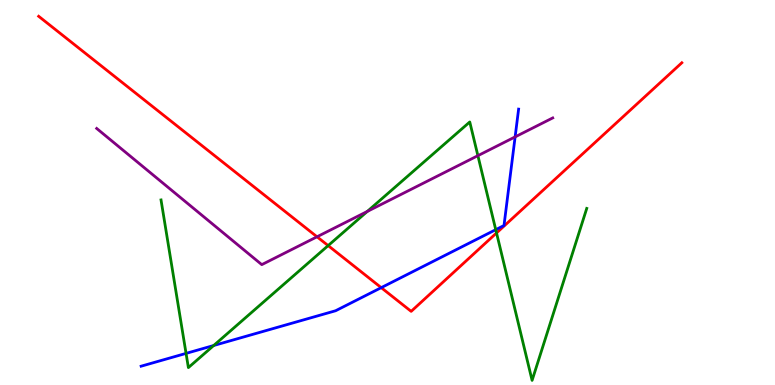[{'lines': ['blue', 'red'], 'intersections': [{'x': 4.92, 'y': 2.53}]}, {'lines': ['green', 'red'], 'intersections': [{'x': 4.23, 'y': 3.62}, {'x': 6.41, 'y': 3.95}]}, {'lines': ['purple', 'red'], 'intersections': [{'x': 4.09, 'y': 3.85}]}, {'lines': ['blue', 'green'], 'intersections': [{'x': 2.4, 'y': 0.821}, {'x': 2.76, 'y': 1.03}, {'x': 6.4, 'y': 4.03}]}, {'lines': ['blue', 'purple'], 'intersections': [{'x': 6.65, 'y': 6.44}]}, {'lines': ['green', 'purple'], 'intersections': [{'x': 4.74, 'y': 4.51}, {'x': 6.17, 'y': 5.96}]}]